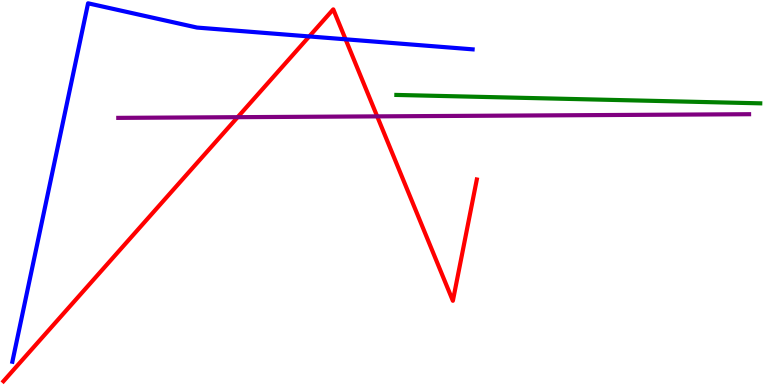[{'lines': ['blue', 'red'], 'intersections': [{'x': 3.99, 'y': 9.05}, {'x': 4.46, 'y': 8.98}]}, {'lines': ['green', 'red'], 'intersections': []}, {'lines': ['purple', 'red'], 'intersections': [{'x': 3.07, 'y': 6.96}, {'x': 4.87, 'y': 6.98}]}, {'lines': ['blue', 'green'], 'intersections': []}, {'lines': ['blue', 'purple'], 'intersections': []}, {'lines': ['green', 'purple'], 'intersections': []}]